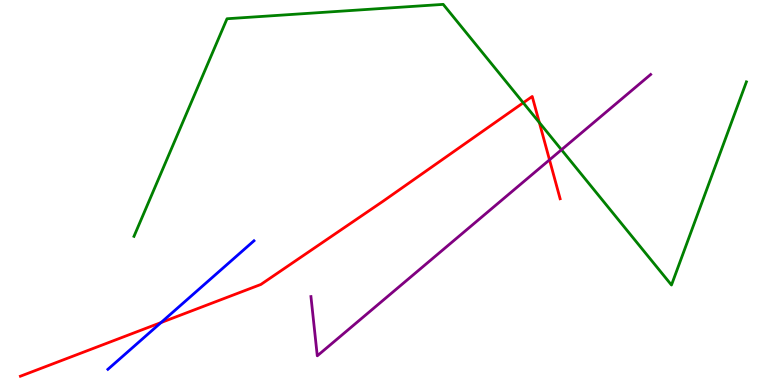[{'lines': ['blue', 'red'], 'intersections': [{'x': 2.08, 'y': 1.62}]}, {'lines': ['green', 'red'], 'intersections': [{'x': 6.75, 'y': 7.33}, {'x': 6.96, 'y': 6.82}]}, {'lines': ['purple', 'red'], 'intersections': [{'x': 7.09, 'y': 5.85}]}, {'lines': ['blue', 'green'], 'intersections': []}, {'lines': ['blue', 'purple'], 'intersections': []}, {'lines': ['green', 'purple'], 'intersections': [{'x': 7.24, 'y': 6.11}]}]